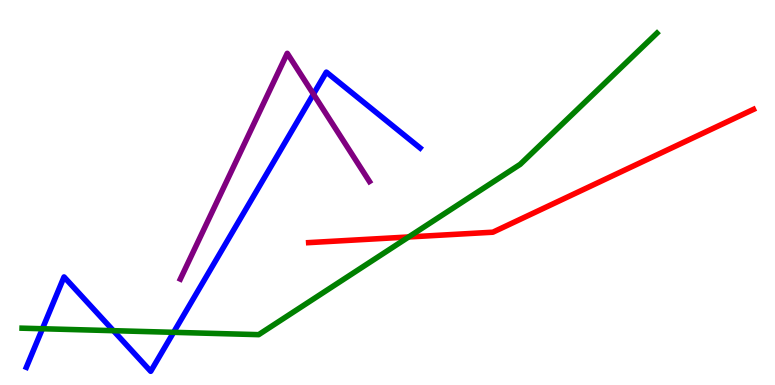[{'lines': ['blue', 'red'], 'intersections': []}, {'lines': ['green', 'red'], 'intersections': [{'x': 5.27, 'y': 3.84}]}, {'lines': ['purple', 'red'], 'intersections': []}, {'lines': ['blue', 'green'], 'intersections': [{'x': 0.547, 'y': 1.46}, {'x': 1.46, 'y': 1.41}, {'x': 2.24, 'y': 1.37}]}, {'lines': ['blue', 'purple'], 'intersections': [{'x': 4.04, 'y': 7.56}]}, {'lines': ['green', 'purple'], 'intersections': []}]